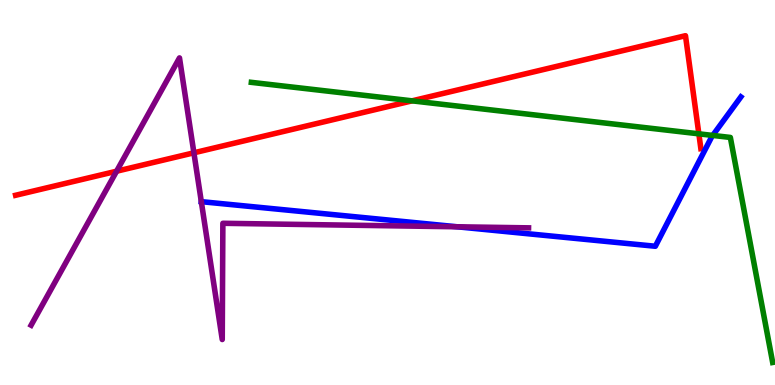[{'lines': ['blue', 'red'], 'intersections': []}, {'lines': ['green', 'red'], 'intersections': [{'x': 5.32, 'y': 7.38}, {'x': 9.02, 'y': 6.52}]}, {'lines': ['purple', 'red'], 'intersections': [{'x': 1.5, 'y': 5.55}, {'x': 2.5, 'y': 6.03}]}, {'lines': ['blue', 'green'], 'intersections': [{'x': 9.2, 'y': 6.48}]}, {'lines': ['blue', 'purple'], 'intersections': [{'x': 2.6, 'y': 4.76}, {'x': 5.9, 'y': 4.11}]}, {'lines': ['green', 'purple'], 'intersections': []}]